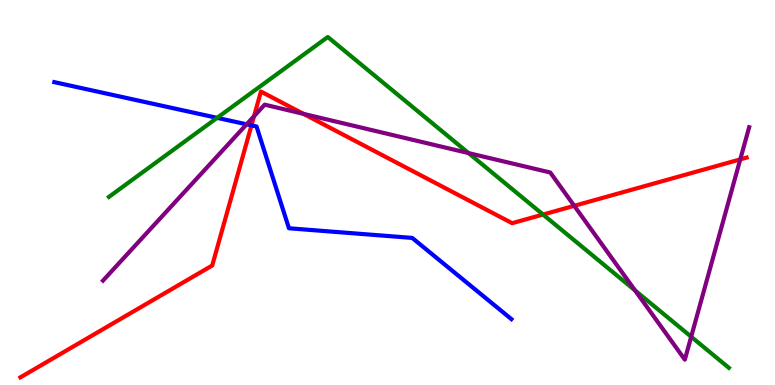[{'lines': ['blue', 'red'], 'intersections': [{'x': 3.24, 'y': 6.74}]}, {'lines': ['green', 'red'], 'intersections': [{'x': 7.01, 'y': 4.43}]}, {'lines': ['purple', 'red'], 'intersections': [{'x': 3.28, 'y': 6.98}, {'x': 3.92, 'y': 7.04}, {'x': 7.41, 'y': 4.65}, {'x': 9.55, 'y': 5.86}]}, {'lines': ['blue', 'green'], 'intersections': [{'x': 2.8, 'y': 6.94}]}, {'lines': ['blue', 'purple'], 'intersections': [{'x': 3.18, 'y': 6.77}]}, {'lines': ['green', 'purple'], 'intersections': [{'x': 6.05, 'y': 6.02}, {'x': 8.19, 'y': 2.46}, {'x': 8.92, 'y': 1.25}]}]